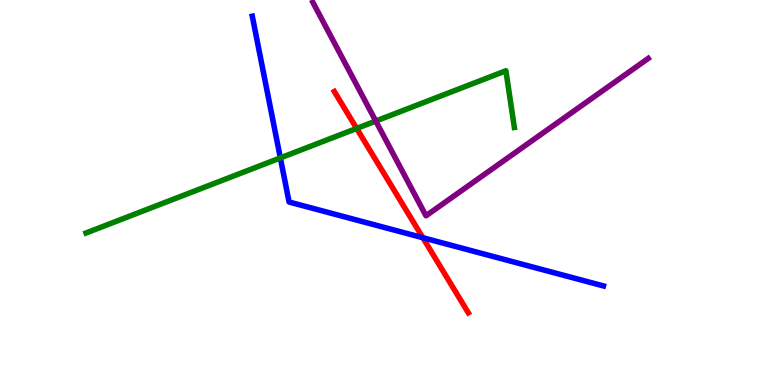[{'lines': ['blue', 'red'], 'intersections': [{'x': 5.46, 'y': 3.83}]}, {'lines': ['green', 'red'], 'intersections': [{'x': 4.6, 'y': 6.66}]}, {'lines': ['purple', 'red'], 'intersections': []}, {'lines': ['blue', 'green'], 'intersections': [{'x': 3.62, 'y': 5.9}]}, {'lines': ['blue', 'purple'], 'intersections': []}, {'lines': ['green', 'purple'], 'intersections': [{'x': 4.85, 'y': 6.86}]}]